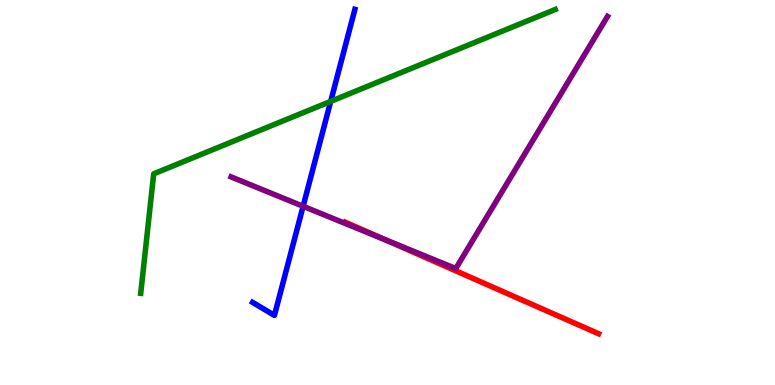[{'lines': ['blue', 'red'], 'intersections': []}, {'lines': ['green', 'red'], 'intersections': []}, {'lines': ['purple', 'red'], 'intersections': [{'x': 4.97, 'y': 3.78}]}, {'lines': ['blue', 'green'], 'intersections': [{'x': 4.27, 'y': 7.37}]}, {'lines': ['blue', 'purple'], 'intersections': [{'x': 3.91, 'y': 4.64}]}, {'lines': ['green', 'purple'], 'intersections': []}]